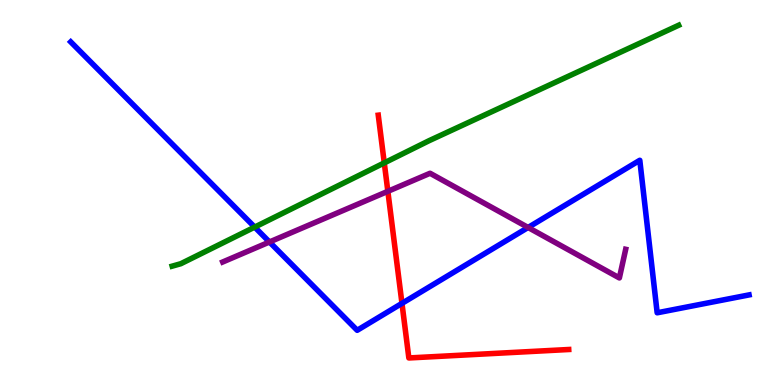[{'lines': ['blue', 'red'], 'intersections': [{'x': 5.19, 'y': 2.12}]}, {'lines': ['green', 'red'], 'intersections': [{'x': 4.96, 'y': 5.77}]}, {'lines': ['purple', 'red'], 'intersections': [{'x': 5.0, 'y': 5.03}]}, {'lines': ['blue', 'green'], 'intersections': [{'x': 3.29, 'y': 4.1}]}, {'lines': ['blue', 'purple'], 'intersections': [{'x': 3.48, 'y': 3.71}, {'x': 6.81, 'y': 4.09}]}, {'lines': ['green', 'purple'], 'intersections': []}]